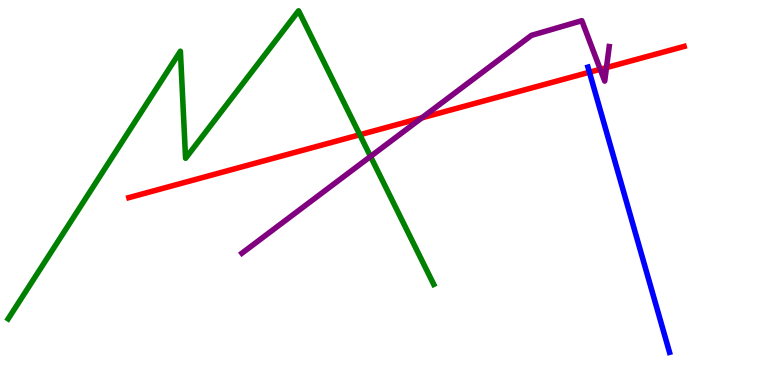[{'lines': ['blue', 'red'], 'intersections': [{'x': 7.61, 'y': 8.12}]}, {'lines': ['green', 'red'], 'intersections': [{'x': 4.64, 'y': 6.5}]}, {'lines': ['purple', 'red'], 'intersections': [{'x': 5.44, 'y': 6.94}, {'x': 7.74, 'y': 8.2}, {'x': 7.83, 'y': 8.24}]}, {'lines': ['blue', 'green'], 'intersections': []}, {'lines': ['blue', 'purple'], 'intersections': []}, {'lines': ['green', 'purple'], 'intersections': [{'x': 4.78, 'y': 5.94}]}]